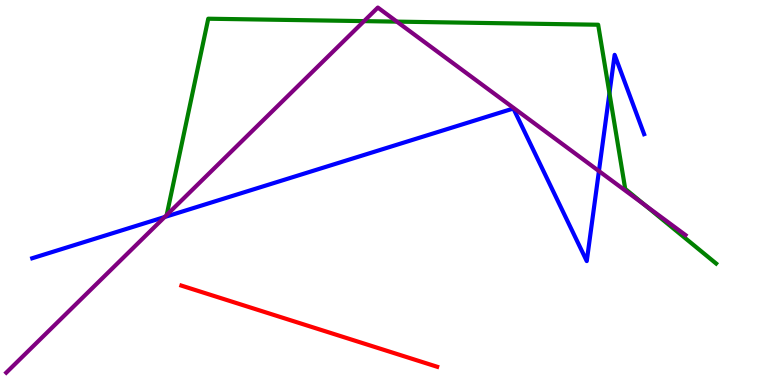[{'lines': ['blue', 'red'], 'intersections': []}, {'lines': ['green', 'red'], 'intersections': []}, {'lines': ['purple', 'red'], 'intersections': []}, {'lines': ['blue', 'green'], 'intersections': [{'x': 7.86, 'y': 7.58}]}, {'lines': ['blue', 'purple'], 'intersections': [{'x': 2.12, 'y': 4.36}, {'x': 7.73, 'y': 5.56}]}, {'lines': ['green', 'purple'], 'intersections': [{'x': 4.7, 'y': 9.45}, {'x': 5.12, 'y': 9.44}, {'x': 8.32, 'y': 4.68}]}]